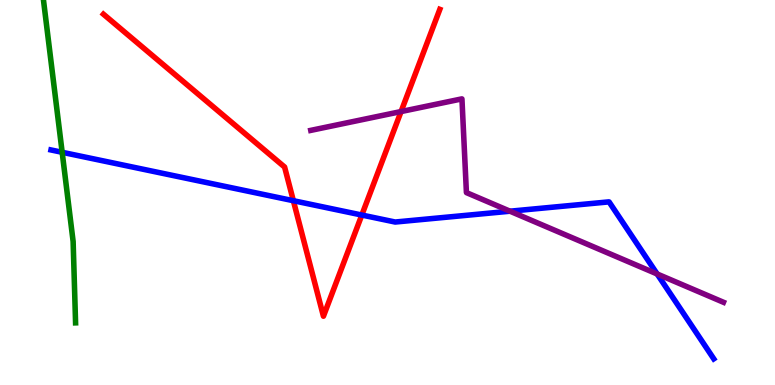[{'lines': ['blue', 'red'], 'intersections': [{'x': 3.79, 'y': 4.79}, {'x': 4.67, 'y': 4.41}]}, {'lines': ['green', 'red'], 'intersections': []}, {'lines': ['purple', 'red'], 'intersections': [{'x': 5.18, 'y': 7.1}]}, {'lines': ['blue', 'green'], 'intersections': [{'x': 0.802, 'y': 6.04}]}, {'lines': ['blue', 'purple'], 'intersections': [{'x': 6.58, 'y': 4.51}, {'x': 8.48, 'y': 2.88}]}, {'lines': ['green', 'purple'], 'intersections': []}]